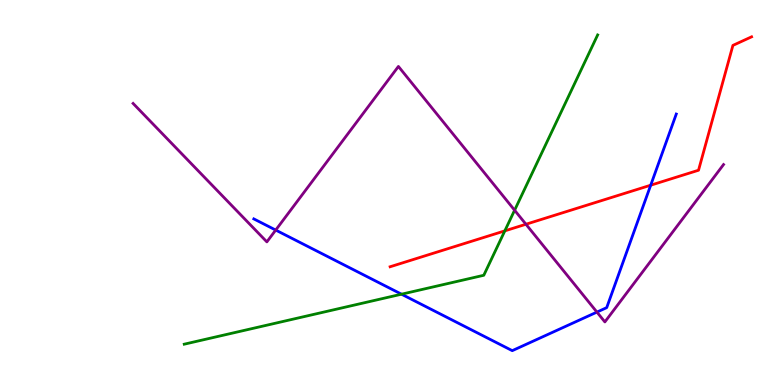[{'lines': ['blue', 'red'], 'intersections': [{'x': 8.4, 'y': 5.19}]}, {'lines': ['green', 'red'], 'intersections': [{'x': 6.51, 'y': 4.0}]}, {'lines': ['purple', 'red'], 'intersections': [{'x': 6.79, 'y': 4.18}]}, {'lines': ['blue', 'green'], 'intersections': [{'x': 5.18, 'y': 2.36}]}, {'lines': ['blue', 'purple'], 'intersections': [{'x': 3.56, 'y': 4.02}, {'x': 7.7, 'y': 1.89}]}, {'lines': ['green', 'purple'], 'intersections': [{'x': 6.64, 'y': 4.54}]}]